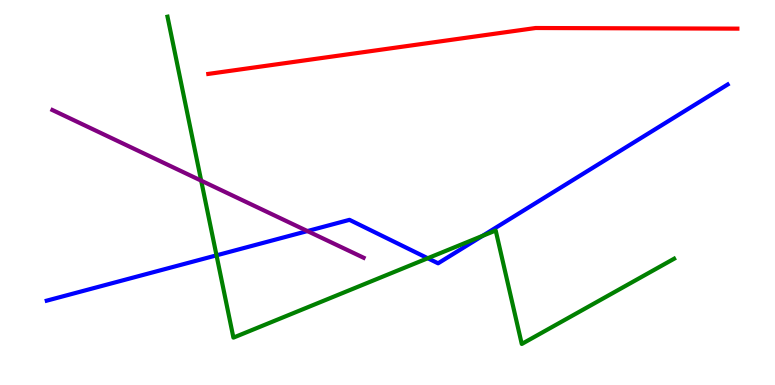[{'lines': ['blue', 'red'], 'intersections': []}, {'lines': ['green', 'red'], 'intersections': []}, {'lines': ['purple', 'red'], 'intersections': []}, {'lines': ['blue', 'green'], 'intersections': [{'x': 2.79, 'y': 3.37}, {'x': 5.52, 'y': 3.29}, {'x': 6.23, 'y': 3.87}]}, {'lines': ['blue', 'purple'], 'intersections': [{'x': 3.97, 'y': 4.0}]}, {'lines': ['green', 'purple'], 'intersections': [{'x': 2.6, 'y': 5.31}]}]